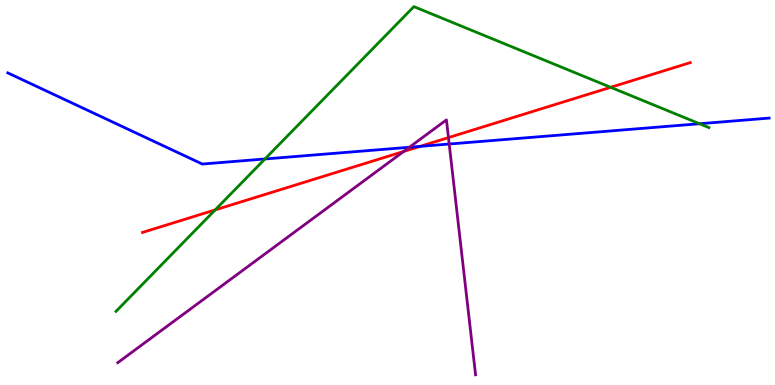[{'lines': ['blue', 'red'], 'intersections': [{'x': 5.42, 'y': 6.2}]}, {'lines': ['green', 'red'], 'intersections': [{'x': 2.78, 'y': 4.55}, {'x': 7.88, 'y': 7.73}]}, {'lines': ['purple', 'red'], 'intersections': [{'x': 5.21, 'y': 6.07}, {'x': 5.79, 'y': 6.43}]}, {'lines': ['blue', 'green'], 'intersections': [{'x': 3.42, 'y': 5.87}, {'x': 9.03, 'y': 6.79}]}, {'lines': ['blue', 'purple'], 'intersections': [{'x': 5.28, 'y': 6.18}, {'x': 5.8, 'y': 6.26}]}, {'lines': ['green', 'purple'], 'intersections': []}]